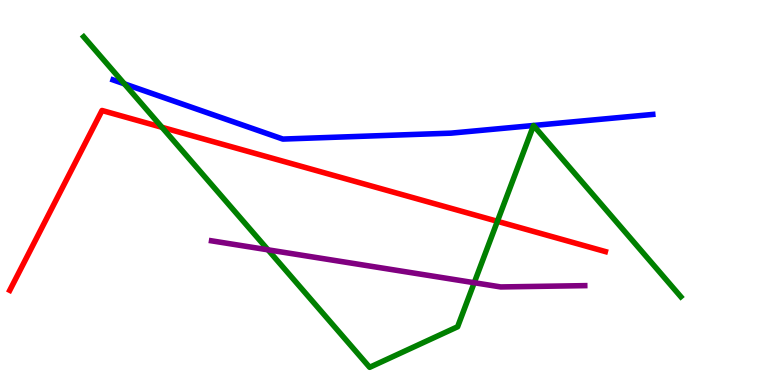[{'lines': ['blue', 'red'], 'intersections': []}, {'lines': ['green', 'red'], 'intersections': [{'x': 2.09, 'y': 6.69}, {'x': 6.42, 'y': 4.25}]}, {'lines': ['purple', 'red'], 'intersections': []}, {'lines': ['blue', 'green'], 'intersections': [{'x': 1.61, 'y': 7.82}]}, {'lines': ['blue', 'purple'], 'intersections': []}, {'lines': ['green', 'purple'], 'intersections': [{'x': 3.46, 'y': 3.51}, {'x': 6.12, 'y': 2.66}]}]